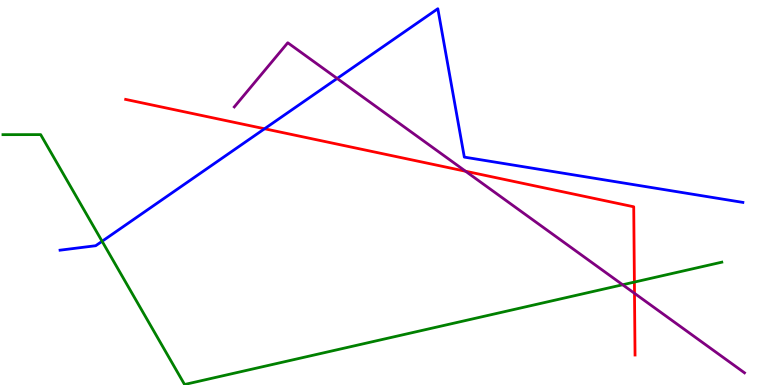[{'lines': ['blue', 'red'], 'intersections': [{'x': 3.41, 'y': 6.66}]}, {'lines': ['green', 'red'], 'intersections': [{'x': 8.19, 'y': 2.67}]}, {'lines': ['purple', 'red'], 'intersections': [{'x': 6.01, 'y': 5.55}, {'x': 8.19, 'y': 2.38}]}, {'lines': ['blue', 'green'], 'intersections': [{'x': 1.32, 'y': 3.73}]}, {'lines': ['blue', 'purple'], 'intersections': [{'x': 4.35, 'y': 7.96}]}, {'lines': ['green', 'purple'], 'intersections': [{'x': 8.03, 'y': 2.6}]}]